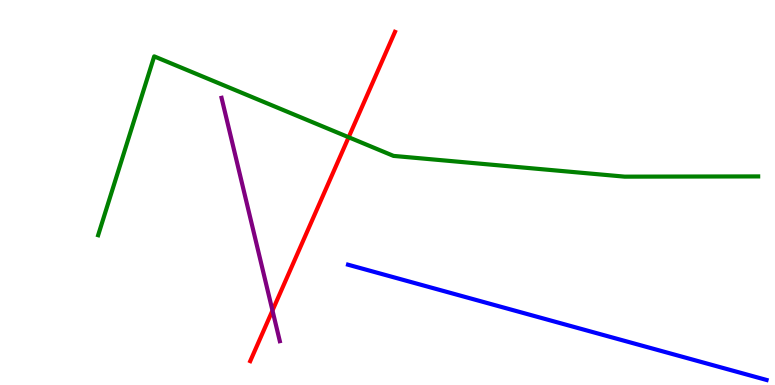[{'lines': ['blue', 'red'], 'intersections': []}, {'lines': ['green', 'red'], 'intersections': [{'x': 4.5, 'y': 6.44}]}, {'lines': ['purple', 'red'], 'intersections': [{'x': 3.52, 'y': 1.93}]}, {'lines': ['blue', 'green'], 'intersections': []}, {'lines': ['blue', 'purple'], 'intersections': []}, {'lines': ['green', 'purple'], 'intersections': []}]